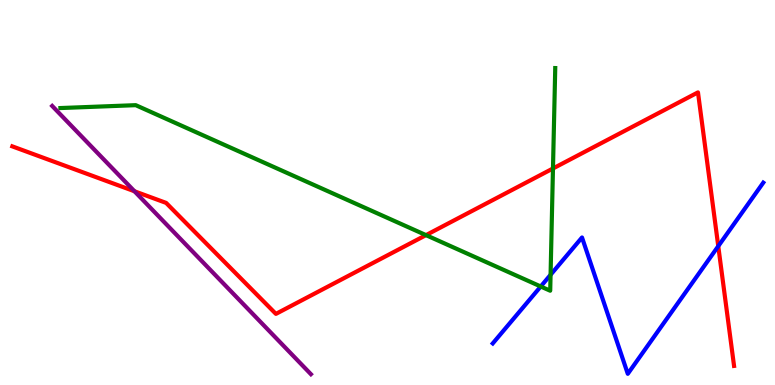[{'lines': ['blue', 'red'], 'intersections': [{'x': 9.27, 'y': 3.61}]}, {'lines': ['green', 'red'], 'intersections': [{'x': 5.5, 'y': 3.89}, {'x': 7.14, 'y': 5.62}]}, {'lines': ['purple', 'red'], 'intersections': [{'x': 1.74, 'y': 5.03}]}, {'lines': ['blue', 'green'], 'intersections': [{'x': 6.98, 'y': 2.56}, {'x': 7.1, 'y': 2.86}]}, {'lines': ['blue', 'purple'], 'intersections': []}, {'lines': ['green', 'purple'], 'intersections': []}]